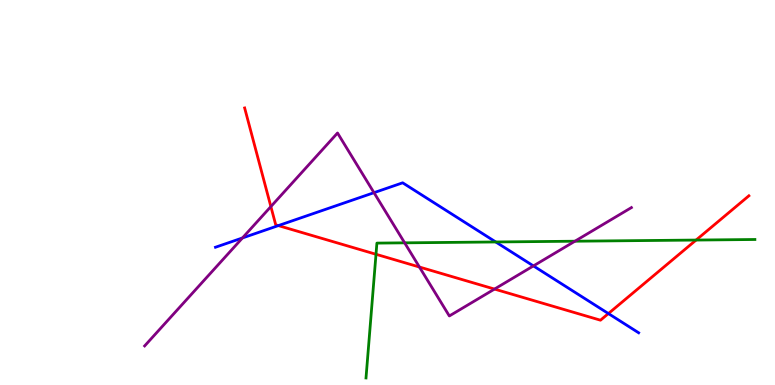[{'lines': ['blue', 'red'], 'intersections': [{'x': 3.59, 'y': 4.14}, {'x': 7.85, 'y': 1.86}]}, {'lines': ['green', 'red'], 'intersections': [{'x': 4.85, 'y': 3.4}, {'x': 8.98, 'y': 3.76}]}, {'lines': ['purple', 'red'], 'intersections': [{'x': 3.5, 'y': 4.63}, {'x': 5.41, 'y': 3.06}, {'x': 6.38, 'y': 2.49}]}, {'lines': ['blue', 'green'], 'intersections': [{'x': 6.4, 'y': 3.72}]}, {'lines': ['blue', 'purple'], 'intersections': [{'x': 3.13, 'y': 3.82}, {'x': 4.83, 'y': 5.0}, {'x': 6.88, 'y': 3.09}]}, {'lines': ['green', 'purple'], 'intersections': [{'x': 5.22, 'y': 3.69}, {'x': 7.42, 'y': 3.73}]}]